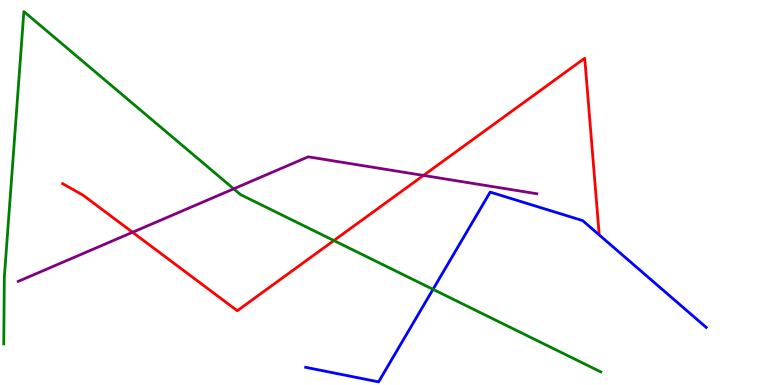[{'lines': ['blue', 'red'], 'intersections': []}, {'lines': ['green', 'red'], 'intersections': [{'x': 4.31, 'y': 3.75}]}, {'lines': ['purple', 'red'], 'intersections': [{'x': 1.71, 'y': 3.97}, {'x': 5.46, 'y': 5.44}]}, {'lines': ['blue', 'green'], 'intersections': [{'x': 5.59, 'y': 2.48}]}, {'lines': ['blue', 'purple'], 'intersections': []}, {'lines': ['green', 'purple'], 'intersections': [{'x': 3.02, 'y': 5.1}]}]